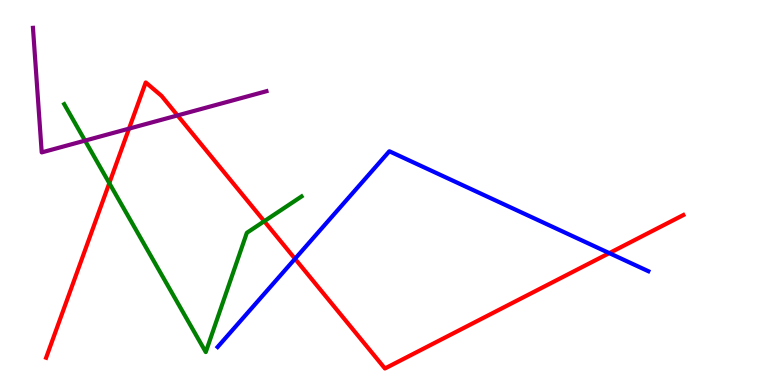[{'lines': ['blue', 'red'], 'intersections': [{'x': 3.81, 'y': 3.28}, {'x': 7.86, 'y': 3.43}]}, {'lines': ['green', 'red'], 'intersections': [{'x': 1.41, 'y': 5.24}, {'x': 3.41, 'y': 4.25}]}, {'lines': ['purple', 'red'], 'intersections': [{'x': 1.66, 'y': 6.66}, {'x': 2.29, 'y': 7.0}]}, {'lines': ['blue', 'green'], 'intersections': []}, {'lines': ['blue', 'purple'], 'intersections': []}, {'lines': ['green', 'purple'], 'intersections': [{'x': 1.1, 'y': 6.35}]}]